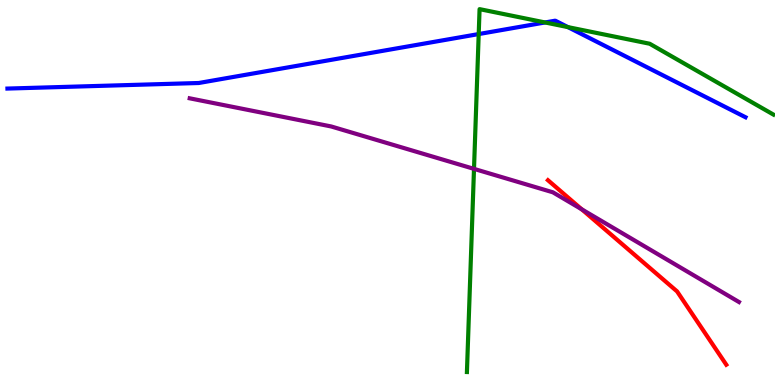[{'lines': ['blue', 'red'], 'intersections': []}, {'lines': ['green', 'red'], 'intersections': []}, {'lines': ['purple', 'red'], 'intersections': [{'x': 7.51, 'y': 4.56}]}, {'lines': ['blue', 'green'], 'intersections': [{'x': 6.18, 'y': 9.12}, {'x': 7.03, 'y': 9.42}, {'x': 7.33, 'y': 9.3}]}, {'lines': ['blue', 'purple'], 'intersections': []}, {'lines': ['green', 'purple'], 'intersections': [{'x': 6.12, 'y': 5.61}]}]